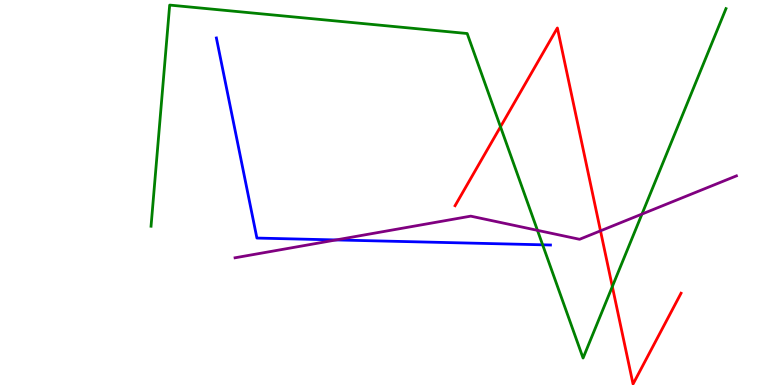[{'lines': ['blue', 'red'], 'intersections': []}, {'lines': ['green', 'red'], 'intersections': [{'x': 6.46, 'y': 6.71}, {'x': 7.9, 'y': 2.56}]}, {'lines': ['purple', 'red'], 'intersections': [{'x': 7.75, 'y': 4.0}]}, {'lines': ['blue', 'green'], 'intersections': [{'x': 7.0, 'y': 3.64}]}, {'lines': ['blue', 'purple'], 'intersections': [{'x': 4.34, 'y': 3.77}]}, {'lines': ['green', 'purple'], 'intersections': [{'x': 6.94, 'y': 4.02}, {'x': 8.28, 'y': 4.44}]}]